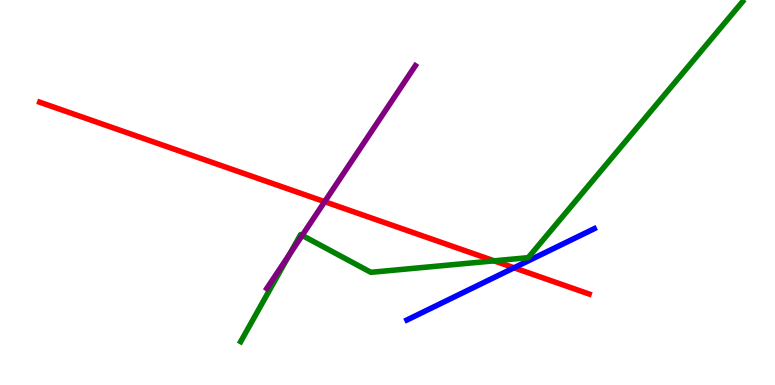[{'lines': ['blue', 'red'], 'intersections': [{'x': 6.63, 'y': 3.04}]}, {'lines': ['green', 'red'], 'intersections': [{'x': 6.38, 'y': 3.23}]}, {'lines': ['purple', 'red'], 'intersections': [{'x': 4.19, 'y': 4.76}]}, {'lines': ['blue', 'green'], 'intersections': []}, {'lines': ['blue', 'purple'], 'intersections': []}, {'lines': ['green', 'purple'], 'intersections': [{'x': 3.74, 'y': 3.39}, {'x': 3.9, 'y': 3.89}]}]